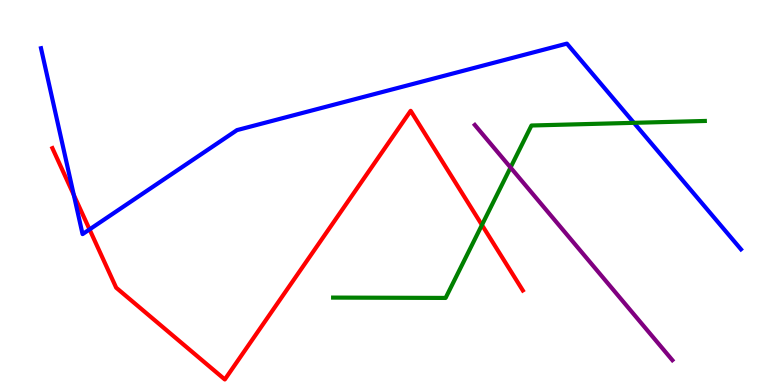[{'lines': ['blue', 'red'], 'intersections': [{'x': 0.953, 'y': 4.93}, {'x': 1.16, 'y': 4.04}]}, {'lines': ['green', 'red'], 'intersections': [{'x': 6.22, 'y': 4.16}]}, {'lines': ['purple', 'red'], 'intersections': []}, {'lines': ['blue', 'green'], 'intersections': [{'x': 8.18, 'y': 6.81}]}, {'lines': ['blue', 'purple'], 'intersections': []}, {'lines': ['green', 'purple'], 'intersections': [{'x': 6.59, 'y': 5.65}]}]